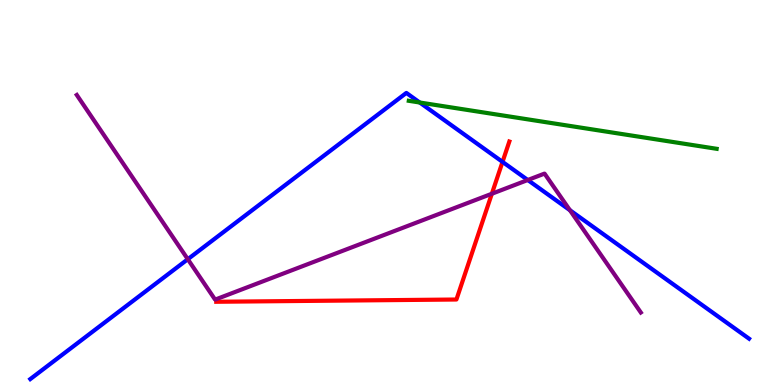[{'lines': ['blue', 'red'], 'intersections': [{'x': 6.48, 'y': 5.8}]}, {'lines': ['green', 'red'], 'intersections': []}, {'lines': ['purple', 'red'], 'intersections': [{'x': 6.35, 'y': 4.97}]}, {'lines': ['blue', 'green'], 'intersections': [{'x': 5.42, 'y': 7.34}]}, {'lines': ['blue', 'purple'], 'intersections': [{'x': 2.42, 'y': 3.27}, {'x': 6.81, 'y': 5.32}, {'x': 7.35, 'y': 4.54}]}, {'lines': ['green', 'purple'], 'intersections': []}]